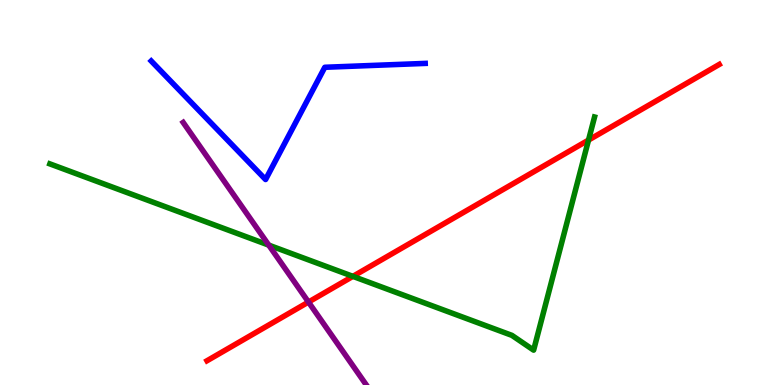[{'lines': ['blue', 'red'], 'intersections': []}, {'lines': ['green', 'red'], 'intersections': [{'x': 4.55, 'y': 2.82}, {'x': 7.59, 'y': 6.36}]}, {'lines': ['purple', 'red'], 'intersections': [{'x': 3.98, 'y': 2.15}]}, {'lines': ['blue', 'green'], 'intersections': []}, {'lines': ['blue', 'purple'], 'intersections': []}, {'lines': ['green', 'purple'], 'intersections': [{'x': 3.47, 'y': 3.63}]}]